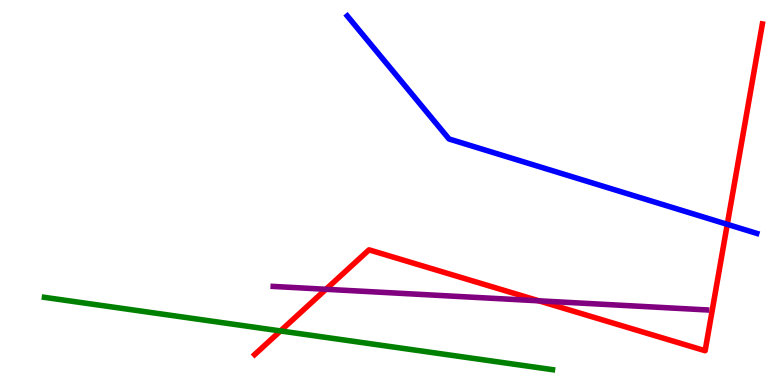[{'lines': ['blue', 'red'], 'intersections': [{'x': 9.38, 'y': 4.17}]}, {'lines': ['green', 'red'], 'intersections': [{'x': 3.62, 'y': 1.4}]}, {'lines': ['purple', 'red'], 'intersections': [{'x': 4.21, 'y': 2.49}, {'x': 6.95, 'y': 2.19}]}, {'lines': ['blue', 'green'], 'intersections': []}, {'lines': ['blue', 'purple'], 'intersections': []}, {'lines': ['green', 'purple'], 'intersections': []}]